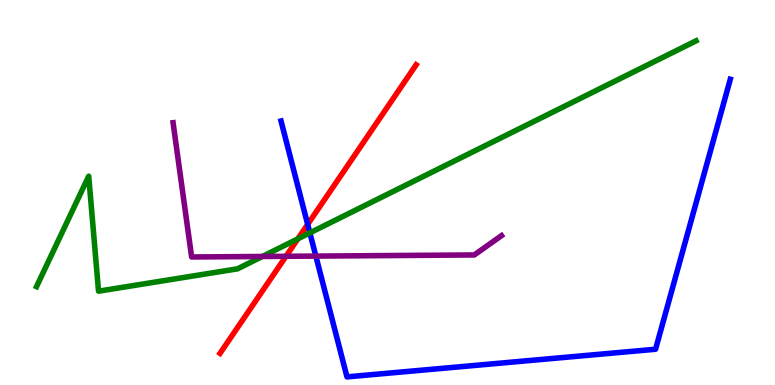[{'lines': ['blue', 'red'], 'intersections': [{'x': 3.97, 'y': 4.17}]}, {'lines': ['green', 'red'], 'intersections': [{'x': 3.84, 'y': 3.8}]}, {'lines': ['purple', 'red'], 'intersections': [{'x': 3.69, 'y': 3.34}]}, {'lines': ['blue', 'green'], 'intersections': [{'x': 4.0, 'y': 3.95}]}, {'lines': ['blue', 'purple'], 'intersections': [{'x': 4.08, 'y': 3.35}]}, {'lines': ['green', 'purple'], 'intersections': [{'x': 3.39, 'y': 3.34}]}]